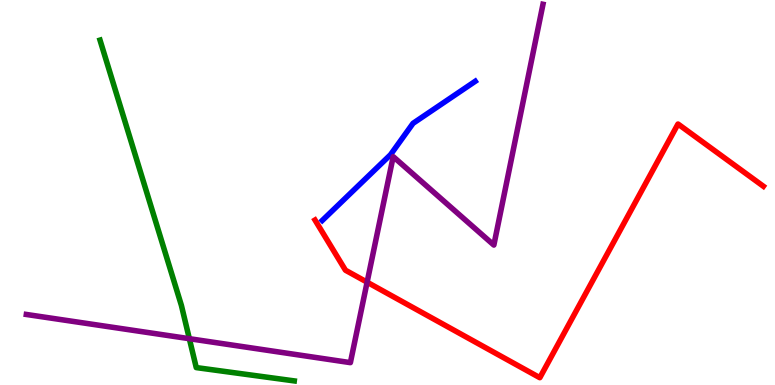[{'lines': ['blue', 'red'], 'intersections': []}, {'lines': ['green', 'red'], 'intersections': []}, {'lines': ['purple', 'red'], 'intersections': [{'x': 4.74, 'y': 2.67}]}, {'lines': ['blue', 'green'], 'intersections': []}, {'lines': ['blue', 'purple'], 'intersections': []}, {'lines': ['green', 'purple'], 'intersections': [{'x': 2.44, 'y': 1.2}]}]